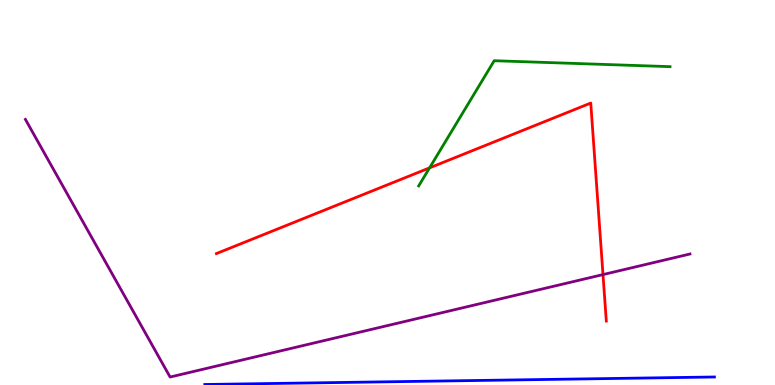[{'lines': ['blue', 'red'], 'intersections': []}, {'lines': ['green', 'red'], 'intersections': [{'x': 5.54, 'y': 5.64}]}, {'lines': ['purple', 'red'], 'intersections': [{'x': 7.78, 'y': 2.87}]}, {'lines': ['blue', 'green'], 'intersections': []}, {'lines': ['blue', 'purple'], 'intersections': []}, {'lines': ['green', 'purple'], 'intersections': []}]